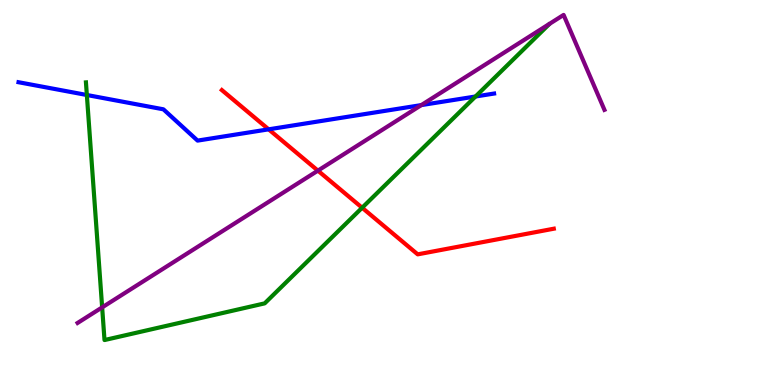[{'lines': ['blue', 'red'], 'intersections': [{'x': 3.47, 'y': 6.64}]}, {'lines': ['green', 'red'], 'intersections': [{'x': 4.67, 'y': 4.6}]}, {'lines': ['purple', 'red'], 'intersections': [{'x': 4.1, 'y': 5.57}]}, {'lines': ['blue', 'green'], 'intersections': [{'x': 1.12, 'y': 7.53}, {'x': 6.14, 'y': 7.49}]}, {'lines': ['blue', 'purple'], 'intersections': [{'x': 5.44, 'y': 7.27}]}, {'lines': ['green', 'purple'], 'intersections': [{'x': 1.32, 'y': 2.02}]}]